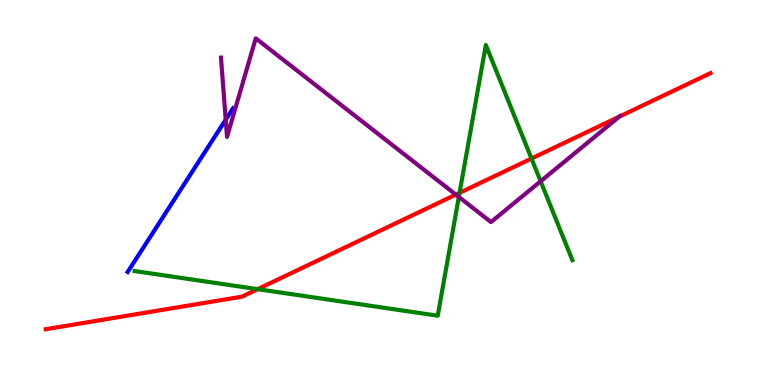[{'lines': ['blue', 'red'], 'intersections': []}, {'lines': ['green', 'red'], 'intersections': [{'x': 3.32, 'y': 2.49}, {'x': 5.93, 'y': 4.99}, {'x': 6.86, 'y': 5.88}]}, {'lines': ['purple', 'red'], 'intersections': [{'x': 5.88, 'y': 4.94}, {'x': 7.99, 'y': 6.97}]}, {'lines': ['blue', 'green'], 'intersections': []}, {'lines': ['blue', 'purple'], 'intersections': [{'x': 2.91, 'y': 6.89}]}, {'lines': ['green', 'purple'], 'intersections': [{'x': 5.92, 'y': 4.88}, {'x': 6.98, 'y': 5.29}]}]